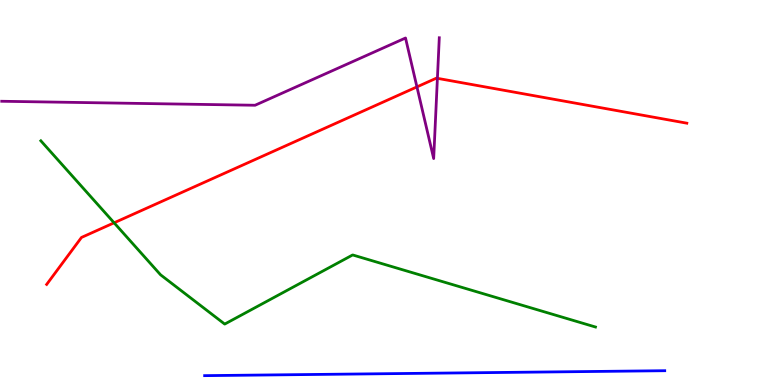[{'lines': ['blue', 'red'], 'intersections': []}, {'lines': ['green', 'red'], 'intersections': [{'x': 1.47, 'y': 4.21}]}, {'lines': ['purple', 'red'], 'intersections': [{'x': 5.38, 'y': 7.74}, {'x': 5.64, 'y': 7.97}]}, {'lines': ['blue', 'green'], 'intersections': []}, {'lines': ['blue', 'purple'], 'intersections': []}, {'lines': ['green', 'purple'], 'intersections': []}]